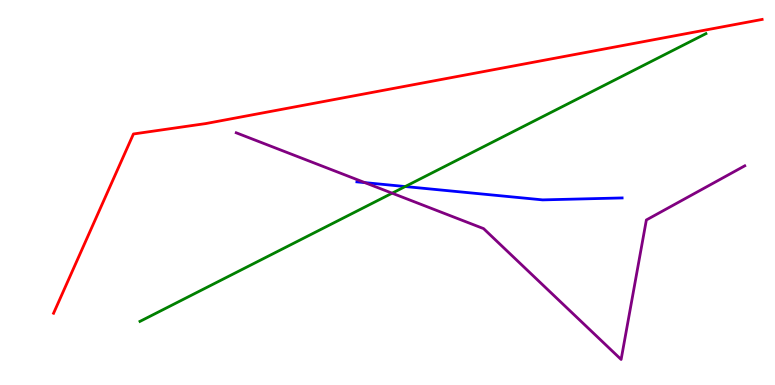[{'lines': ['blue', 'red'], 'intersections': []}, {'lines': ['green', 'red'], 'intersections': []}, {'lines': ['purple', 'red'], 'intersections': []}, {'lines': ['blue', 'green'], 'intersections': [{'x': 5.23, 'y': 5.15}]}, {'lines': ['blue', 'purple'], 'intersections': [{'x': 4.71, 'y': 5.26}]}, {'lines': ['green', 'purple'], 'intersections': [{'x': 5.06, 'y': 4.98}]}]